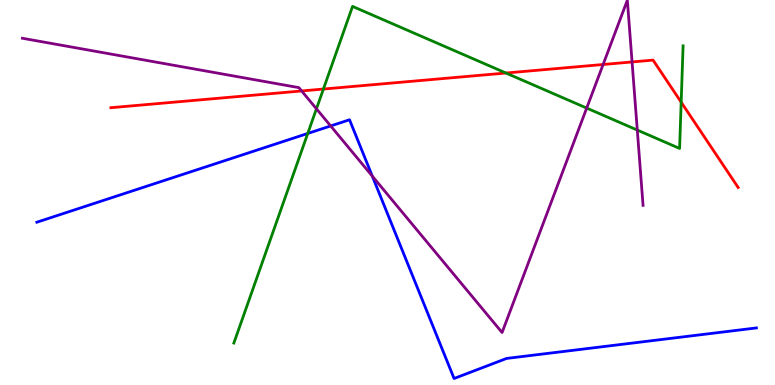[{'lines': ['blue', 'red'], 'intersections': []}, {'lines': ['green', 'red'], 'intersections': [{'x': 4.17, 'y': 7.69}, {'x': 6.53, 'y': 8.1}, {'x': 8.79, 'y': 7.35}]}, {'lines': ['purple', 'red'], 'intersections': [{'x': 3.89, 'y': 7.64}, {'x': 7.78, 'y': 8.32}, {'x': 8.16, 'y': 8.39}]}, {'lines': ['blue', 'green'], 'intersections': [{'x': 3.97, 'y': 6.53}]}, {'lines': ['blue', 'purple'], 'intersections': [{'x': 4.27, 'y': 6.73}, {'x': 4.8, 'y': 5.43}]}, {'lines': ['green', 'purple'], 'intersections': [{'x': 4.08, 'y': 7.17}, {'x': 7.57, 'y': 7.19}, {'x': 8.22, 'y': 6.62}]}]